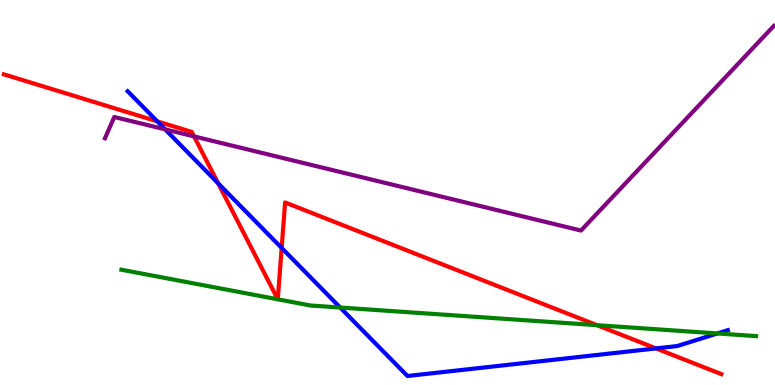[{'lines': ['blue', 'red'], 'intersections': [{'x': 2.03, 'y': 6.85}, {'x': 2.82, 'y': 5.24}, {'x': 3.63, 'y': 3.56}, {'x': 8.46, 'y': 0.95}]}, {'lines': ['green', 'red'], 'intersections': [{'x': 7.7, 'y': 1.55}]}, {'lines': ['purple', 'red'], 'intersections': [{'x': 2.5, 'y': 6.46}]}, {'lines': ['blue', 'green'], 'intersections': [{'x': 4.39, 'y': 2.01}, {'x': 9.26, 'y': 1.34}]}, {'lines': ['blue', 'purple'], 'intersections': [{'x': 2.13, 'y': 6.64}]}, {'lines': ['green', 'purple'], 'intersections': []}]